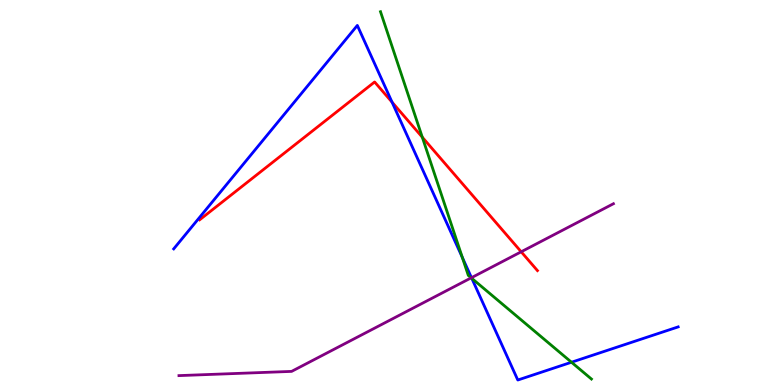[{'lines': ['blue', 'red'], 'intersections': [{'x': 5.06, 'y': 7.35}]}, {'lines': ['green', 'red'], 'intersections': [{'x': 5.45, 'y': 6.44}]}, {'lines': ['purple', 'red'], 'intersections': [{'x': 6.73, 'y': 3.46}]}, {'lines': ['blue', 'green'], 'intersections': [{'x': 5.97, 'y': 3.31}, {'x': 6.09, 'y': 2.77}, {'x': 7.37, 'y': 0.591}]}, {'lines': ['blue', 'purple'], 'intersections': [{'x': 6.08, 'y': 2.79}]}, {'lines': ['green', 'purple'], 'intersections': [{'x': 6.08, 'y': 2.78}]}]